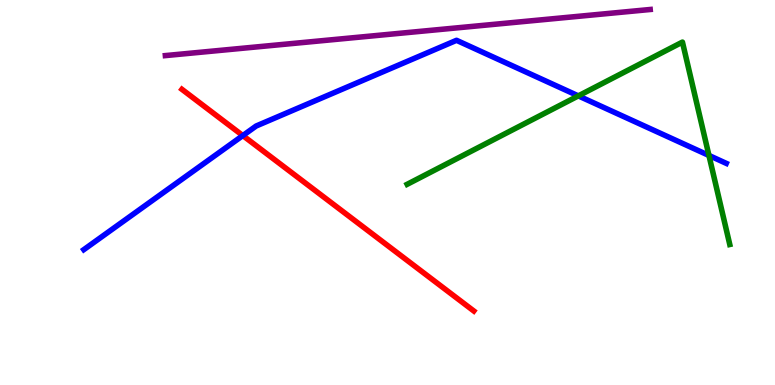[{'lines': ['blue', 'red'], 'intersections': [{'x': 3.13, 'y': 6.48}]}, {'lines': ['green', 'red'], 'intersections': []}, {'lines': ['purple', 'red'], 'intersections': []}, {'lines': ['blue', 'green'], 'intersections': [{'x': 7.46, 'y': 7.51}, {'x': 9.15, 'y': 5.96}]}, {'lines': ['blue', 'purple'], 'intersections': []}, {'lines': ['green', 'purple'], 'intersections': []}]